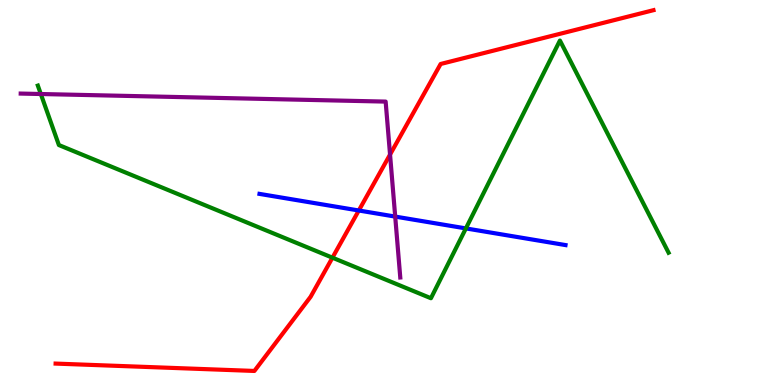[{'lines': ['blue', 'red'], 'intersections': [{'x': 4.63, 'y': 4.53}]}, {'lines': ['green', 'red'], 'intersections': [{'x': 4.29, 'y': 3.31}]}, {'lines': ['purple', 'red'], 'intersections': [{'x': 5.03, 'y': 5.99}]}, {'lines': ['blue', 'green'], 'intersections': [{'x': 6.01, 'y': 4.07}]}, {'lines': ['blue', 'purple'], 'intersections': [{'x': 5.1, 'y': 4.37}]}, {'lines': ['green', 'purple'], 'intersections': [{'x': 0.527, 'y': 7.56}]}]